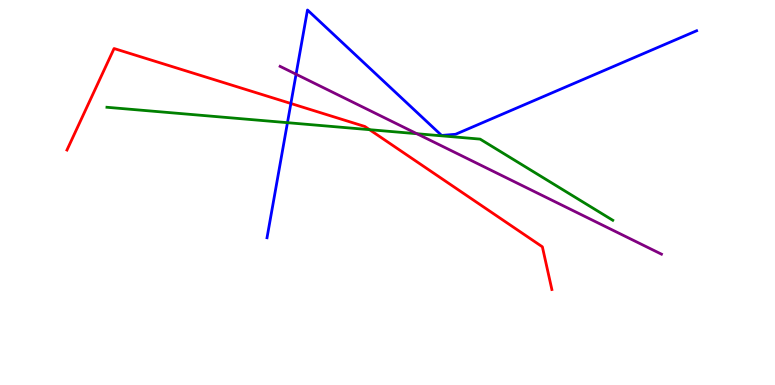[{'lines': ['blue', 'red'], 'intersections': [{'x': 3.75, 'y': 7.31}]}, {'lines': ['green', 'red'], 'intersections': [{'x': 4.77, 'y': 6.63}]}, {'lines': ['purple', 'red'], 'intersections': []}, {'lines': ['blue', 'green'], 'intersections': [{'x': 3.71, 'y': 6.81}]}, {'lines': ['blue', 'purple'], 'intersections': [{'x': 3.82, 'y': 8.07}]}, {'lines': ['green', 'purple'], 'intersections': [{'x': 5.38, 'y': 6.53}]}]